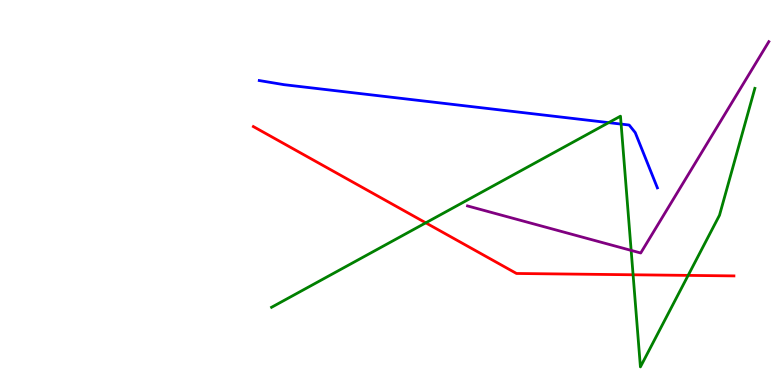[{'lines': ['blue', 'red'], 'intersections': []}, {'lines': ['green', 'red'], 'intersections': [{'x': 5.49, 'y': 4.21}, {'x': 8.17, 'y': 2.86}, {'x': 8.88, 'y': 2.85}]}, {'lines': ['purple', 'red'], 'intersections': []}, {'lines': ['blue', 'green'], 'intersections': [{'x': 7.85, 'y': 6.81}, {'x': 8.01, 'y': 6.78}]}, {'lines': ['blue', 'purple'], 'intersections': []}, {'lines': ['green', 'purple'], 'intersections': [{'x': 8.14, 'y': 3.5}]}]